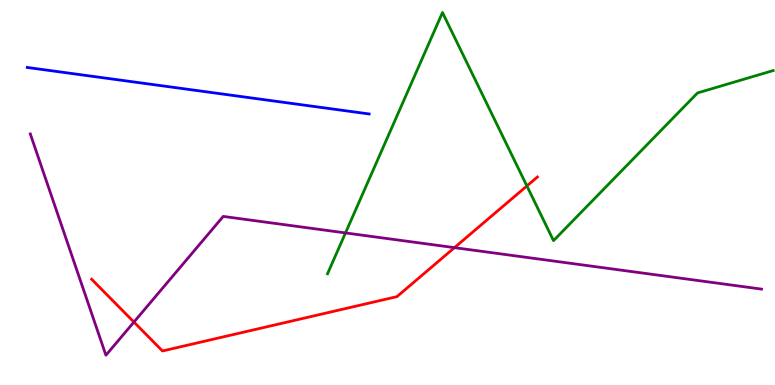[{'lines': ['blue', 'red'], 'intersections': []}, {'lines': ['green', 'red'], 'intersections': [{'x': 6.8, 'y': 5.17}]}, {'lines': ['purple', 'red'], 'intersections': [{'x': 1.73, 'y': 1.63}, {'x': 5.86, 'y': 3.57}]}, {'lines': ['blue', 'green'], 'intersections': []}, {'lines': ['blue', 'purple'], 'intersections': []}, {'lines': ['green', 'purple'], 'intersections': [{'x': 4.46, 'y': 3.95}]}]